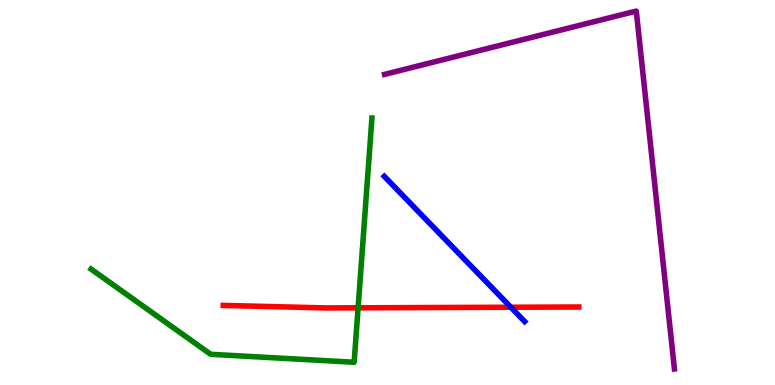[{'lines': ['blue', 'red'], 'intersections': [{'x': 6.59, 'y': 2.02}]}, {'lines': ['green', 'red'], 'intersections': [{'x': 4.62, 'y': 2.01}]}, {'lines': ['purple', 'red'], 'intersections': []}, {'lines': ['blue', 'green'], 'intersections': []}, {'lines': ['blue', 'purple'], 'intersections': []}, {'lines': ['green', 'purple'], 'intersections': []}]